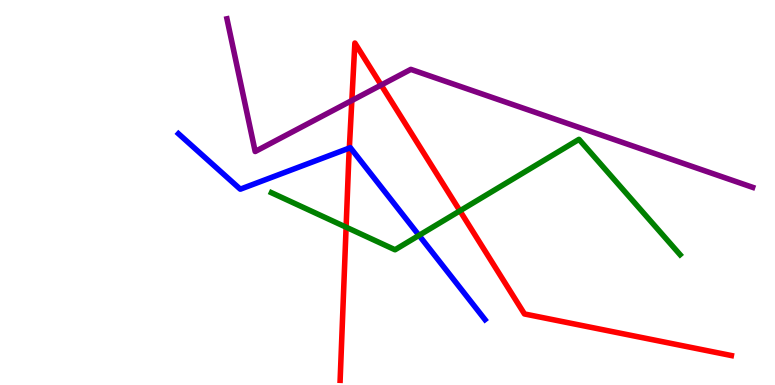[{'lines': ['blue', 'red'], 'intersections': [{'x': 4.51, 'y': 6.15}]}, {'lines': ['green', 'red'], 'intersections': [{'x': 4.47, 'y': 4.1}, {'x': 5.93, 'y': 4.52}]}, {'lines': ['purple', 'red'], 'intersections': [{'x': 4.54, 'y': 7.39}, {'x': 4.92, 'y': 7.79}]}, {'lines': ['blue', 'green'], 'intersections': [{'x': 5.41, 'y': 3.89}]}, {'lines': ['blue', 'purple'], 'intersections': []}, {'lines': ['green', 'purple'], 'intersections': []}]